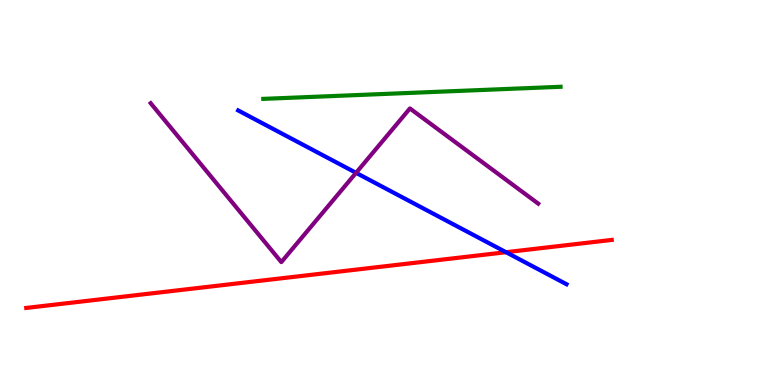[{'lines': ['blue', 'red'], 'intersections': [{'x': 6.53, 'y': 3.45}]}, {'lines': ['green', 'red'], 'intersections': []}, {'lines': ['purple', 'red'], 'intersections': []}, {'lines': ['blue', 'green'], 'intersections': []}, {'lines': ['blue', 'purple'], 'intersections': [{'x': 4.59, 'y': 5.51}]}, {'lines': ['green', 'purple'], 'intersections': []}]